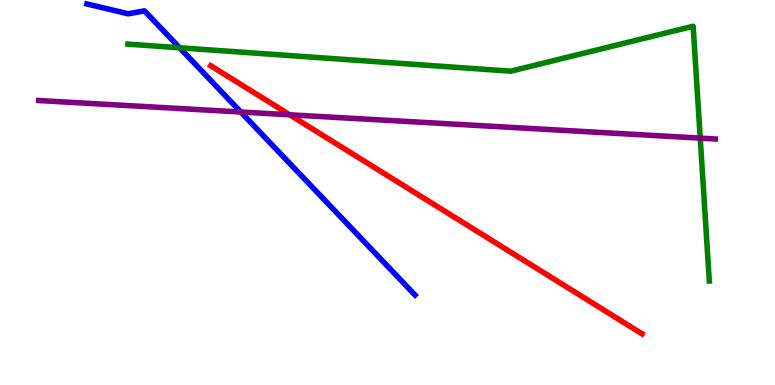[{'lines': ['blue', 'red'], 'intersections': []}, {'lines': ['green', 'red'], 'intersections': []}, {'lines': ['purple', 'red'], 'intersections': [{'x': 3.74, 'y': 7.02}]}, {'lines': ['blue', 'green'], 'intersections': [{'x': 2.32, 'y': 8.76}]}, {'lines': ['blue', 'purple'], 'intersections': [{'x': 3.11, 'y': 7.09}]}, {'lines': ['green', 'purple'], 'intersections': [{'x': 9.04, 'y': 6.41}]}]